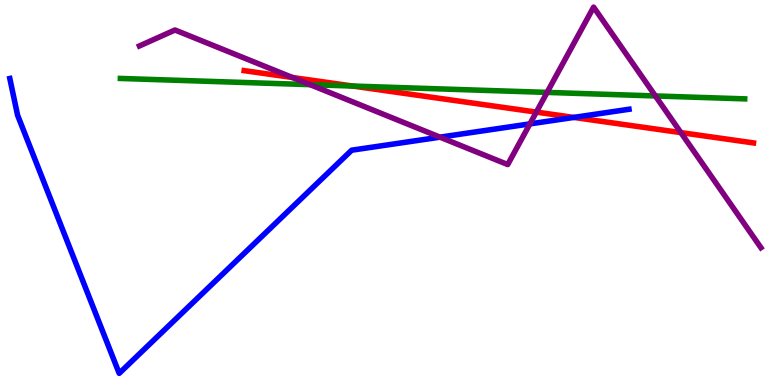[{'lines': ['blue', 'red'], 'intersections': [{'x': 7.4, 'y': 6.95}]}, {'lines': ['green', 'red'], 'intersections': [{'x': 4.55, 'y': 7.77}]}, {'lines': ['purple', 'red'], 'intersections': [{'x': 3.77, 'y': 7.99}, {'x': 6.92, 'y': 7.09}, {'x': 8.79, 'y': 6.56}]}, {'lines': ['blue', 'green'], 'intersections': []}, {'lines': ['blue', 'purple'], 'intersections': [{'x': 5.68, 'y': 6.44}, {'x': 6.84, 'y': 6.78}]}, {'lines': ['green', 'purple'], 'intersections': [{'x': 4.0, 'y': 7.8}, {'x': 7.06, 'y': 7.6}, {'x': 8.46, 'y': 7.51}]}]